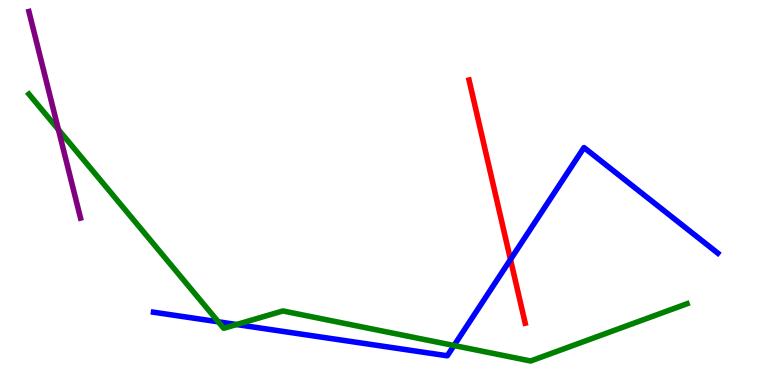[{'lines': ['blue', 'red'], 'intersections': [{'x': 6.59, 'y': 3.26}]}, {'lines': ['green', 'red'], 'intersections': []}, {'lines': ['purple', 'red'], 'intersections': []}, {'lines': ['blue', 'green'], 'intersections': [{'x': 2.82, 'y': 1.64}, {'x': 3.05, 'y': 1.57}, {'x': 5.86, 'y': 1.03}]}, {'lines': ['blue', 'purple'], 'intersections': []}, {'lines': ['green', 'purple'], 'intersections': [{'x': 0.754, 'y': 6.63}]}]